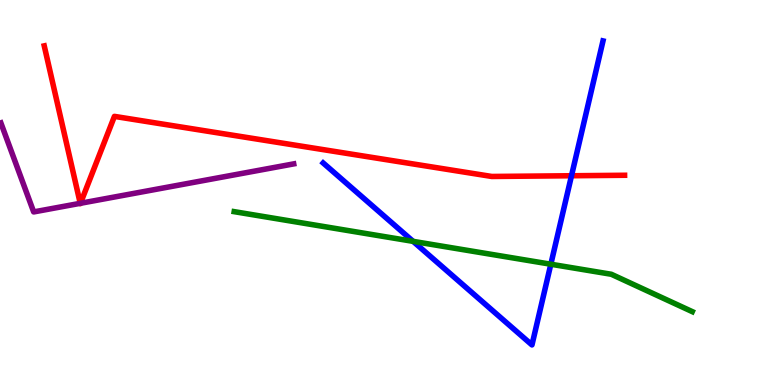[{'lines': ['blue', 'red'], 'intersections': [{'x': 7.37, 'y': 5.44}]}, {'lines': ['green', 'red'], 'intersections': []}, {'lines': ['purple', 'red'], 'intersections': [{'x': 1.04, 'y': 4.72}, {'x': 1.04, 'y': 4.72}]}, {'lines': ['blue', 'green'], 'intersections': [{'x': 5.33, 'y': 3.73}, {'x': 7.11, 'y': 3.14}]}, {'lines': ['blue', 'purple'], 'intersections': []}, {'lines': ['green', 'purple'], 'intersections': []}]